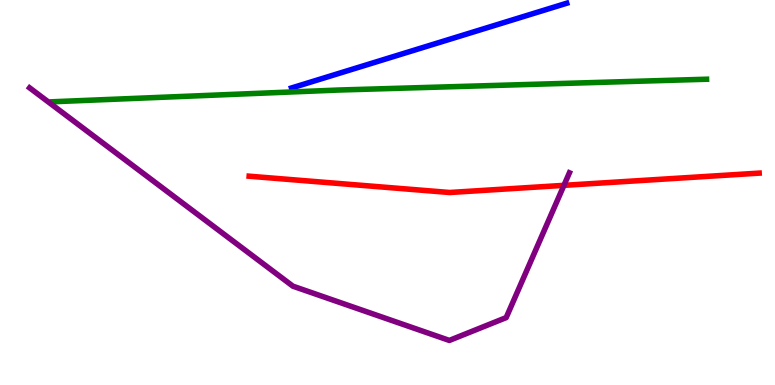[{'lines': ['blue', 'red'], 'intersections': []}, {'lines': ['green', 'red'], 'intersections': []}, {'lines': ['purple', 'red'], 'intersections': [{'x': 7.28, 'y': 5.19}]}, {'lines': ['blue', 'green'], 'intersections': []}, {'lines': ['blue', 'purple'], 'intersections': []}, {'lines': ['green', 'purple'], 'intersections': []}]